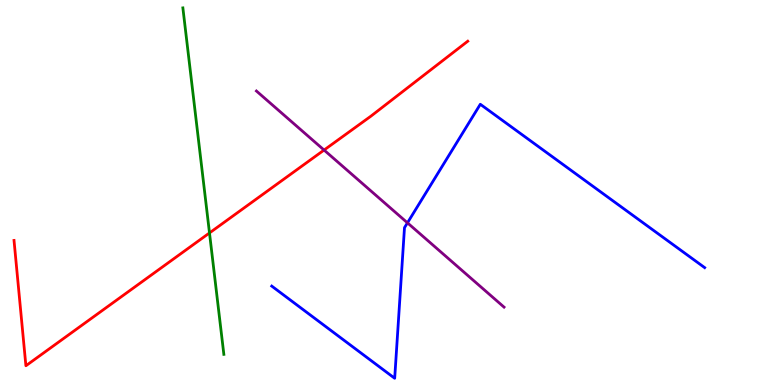[{'lines': ['blue', 'red'], 'intersections': []}, {'lines': ['green', 'red'], 'intersections': [{'x': 2.7, 'y': 3.95}]}, {'lines': ['purple', 'red'], 'intersections': [{'x': 4.18, 'y': 6.1}]}, {'lines': ['blue', 'green'], 'intersections': []}, {'lines': ['blue', 'purple'], 'intersections': [{'x': 5.26, 'y': 4.21}]}, {'lines': ['green', 'purple'], 'intersections': []}]